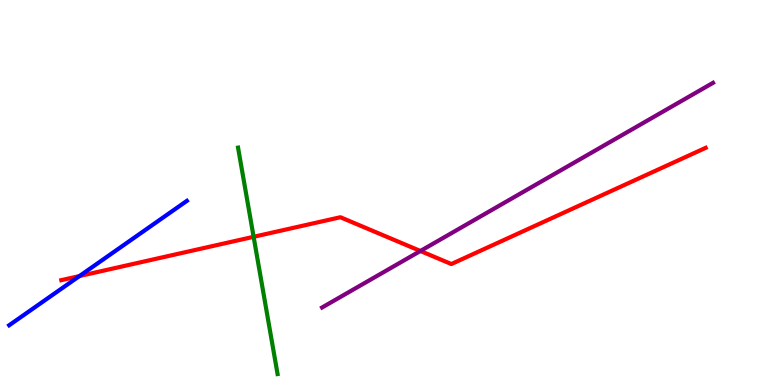[{'lines': ['blue', 'red'], 'intersections': [{'x': 1.03, 'y': 2.83}]}, {'lines': ['green', 'red'], 'intersections': [{'x': 3.27, 'y': 3.85}]}, {'lines': ['purple', 'red'], 'intersections': [{'x': 5.42, 'y': 3.48}]}, {'lines': ['blue', 'green'], 'intersections': []}, {'lines': ['blue', 'purple'], 'intersections': []}, {'lines': ['green', 'purple'], 'intersections': []}]